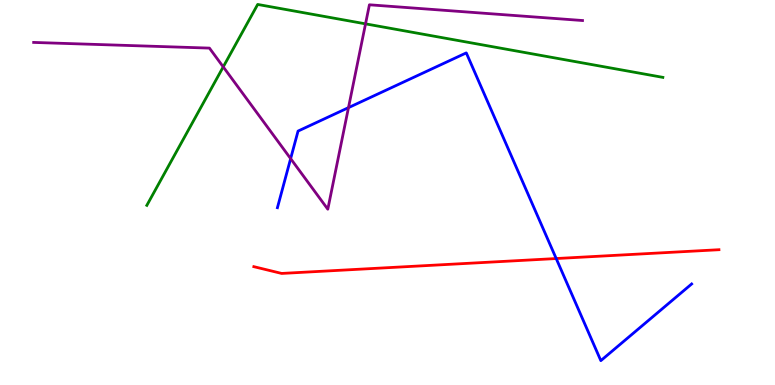[{'lines': ['blue', 'red'], 'intersections': [{'x': 7.18, 'y': 3.28}]}, {'lines': ['green', 'red'], 'intersections': []}, {'lines': ['purple', 'red'], 'intersections': []}, {'lines': ['blue', 'green'], 'intersections': []}, {'lines': ['blue', 'purple'], 'intersections': [{'x': 3.75, 'y': 5.88}, {'x': 4.5, 'y': 7.2}]}, {'lines': ['green', 'purple'], 'intersections': [{'x': 2.88, 'y': 8.26}, {'x': 4.72, 'y': 9.38}]}]